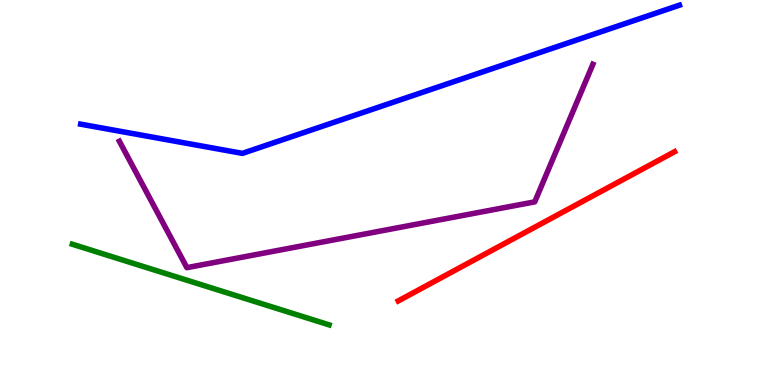[{'lines': ['blue', 'red'], 'intersections': []}, {'lines': ['green', 'red'], 'intersections': []}, {'lines': ['purple', 'red'], 'intersections': []}, {'lines': ['blue', 'green'], 'intersections': []}, {'lines': ['blue', 'purple'], 'intersections': []}, {'lines': ['green', 'purple'], 'intersections': []}]